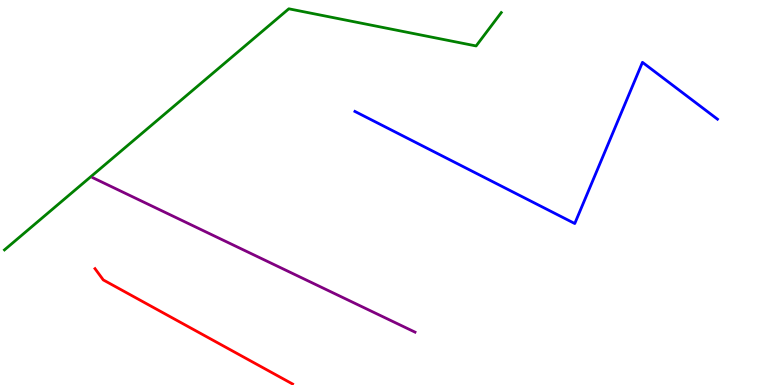[{'lines': ['blue', 'red'], 'intersections': []}, {'lines': ['green', 'red'], 'intersections': []}, {'lines': ['purple', 'red'], 'intersections': []}, {'lines': ['blue', 'green'], 'intersections': []}, {'lines': ['blue', 'purple'], 'intersections': []}, {'lines': ['green', 'purple'], 'intersections': []}]